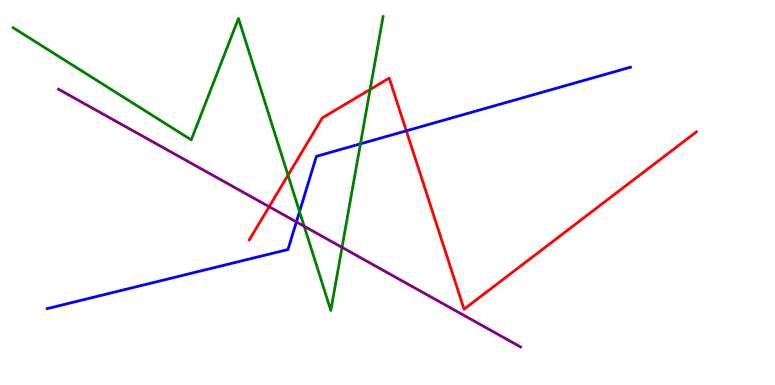[{'lines': ['blue', 'red'], 'intersections': [{'x': 5.24, 'y': 6.6}]}, {'lines': ['green', 'red'], 'intersections': [{'x': 3.72, 'y': 5.45}, {'x': 4.78, 'y': 7.68}]}, {'lines': ['purple', 'red'], 'intersections': [{'x': 3.47, 'y': 4.63}]}, {'lines': ['blue', 'green'], 'intersections': [{'x': 3.87, 'y': 4.5}, {'x': 4.65, 'y': 6.26}]}, {'lines': ['blue', 'purple'], 'intersections': [{'x': 3.82, 'y': 4.24}]}, {'lines': ['green', 'purple'], 'intersections': [{'x': 3.92, 'y': 4.12}, {'x': 4.41, 'y': 3.57}]}]